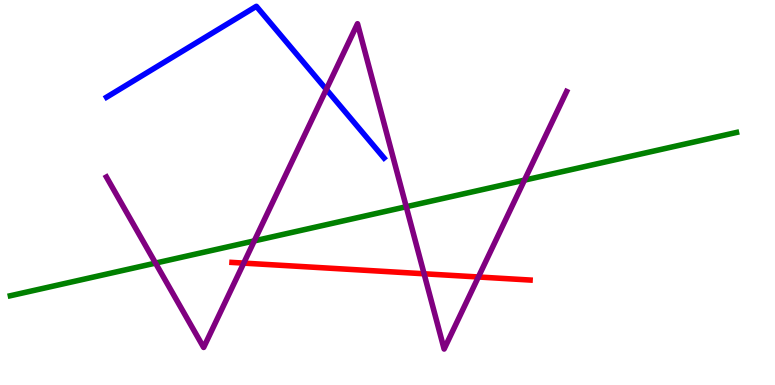[{'lines': ['blue', 'red'], 'intersections': []}, {'lines': ['green', 'red'], 'intersections': []}, {'lines': ['purple', 'red'], 'intersections': [{'x': 3.15, 'y': 3.17}, {'x': 5.47, 'y': 2.89}, {'x': 6.17, 'y': 2.81}]}, {'lines': ['blue', 'green'], 'intersections': []}, {'lines': ['blue', 'purple'], 'intersections': [{'x': 4.21, 'y': 7.68}]}, {'lines': ['green', 'purple'], 'intersections': [{'x': 2.01, 'y': 3.17}, {'x': 3.28, 'y': 3.74}, {'x': 5.24, 'y': 4.63}, {'x': 6.77, 'y': 5.32}]}]